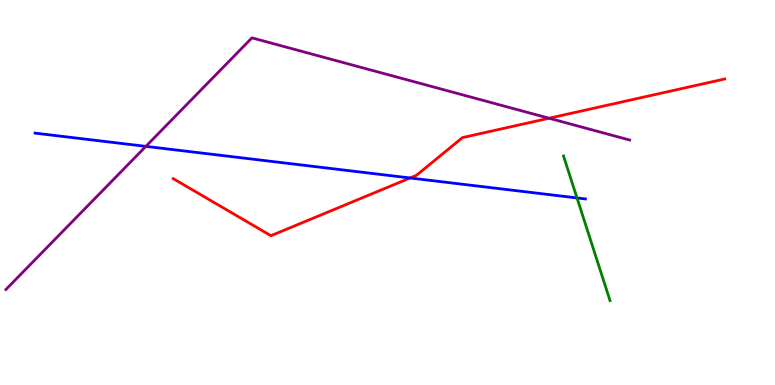[{'lines': ['blue', 'red'], 'intersections': [{'x': 5.29, 'y': 5.38}]}, {'lines': ['green', 'red'], 'intersections': []}, {'lines': ['purple', 'red'], 'intersections': [{'x': 7.08, 'y': 6.93}]}, {'lines': ['blue', 'green'], 'intersections': [{'x': 7.45, 'y': 4.86}]}, {'lines': ['blue', 'purple'], 'intersections': [{'x': 1.88, 'y': 6.2}]}, {'lines': ['green', 'purple'], 'intersections': []}]